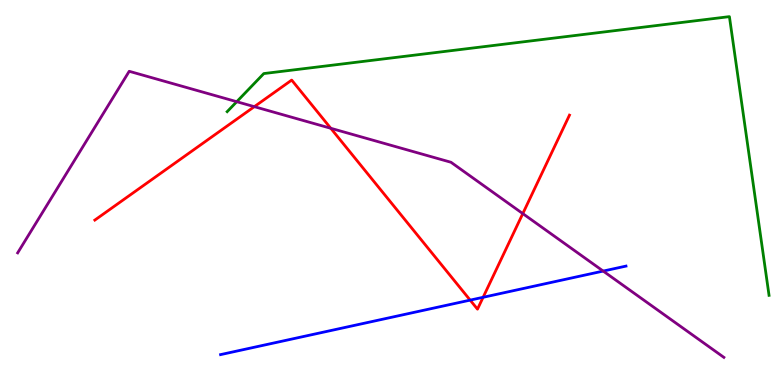[{'lines': ['blue', 'red'], 'intersections': [{'x': 6.07, 'y': 2.2}, {'x': 6.23, 'y': 2.28}]}, {'lines': ['green', 'red'], 'intersections': []}, {'lines': ['purple', 'red'], 'intersections': [{'x': 3.28, 'y': 7.23}, {'x': 4.27, 'y': 6.67}, {'x': 6.75, 'y': 4.45}]}, {'lines': ['blue', 'green'], 'intersections': []}, {'lines': ['blue', 'purple'], 'intersections': [{'x': 7.78, 'y': 2.96}]}, {'lines': ['green', 'purple'], 'intersections': [{'x': 3.05, 'y': 7.36}]}]